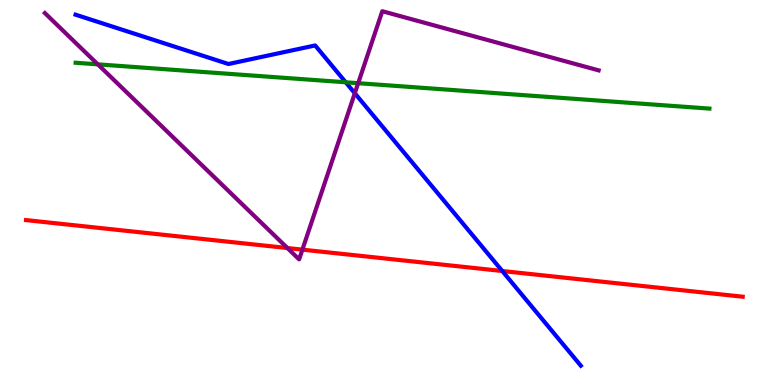[{'lines': ['blue', 'red'], 'intersections': [{'x': 6.48, 'y': 2.96}]}, {'lines': ['green', 'red'], 'intersections': []}, {'lines': ['purple', 'red'], 'intersections': [{'x': 3.71, 'y': 3.56}, {'x': 3.9, 'y': 3.52}]}, {'lines': ['blue', 'green'], 'intersections': [{'x': 4.46, 'y': 7.86}]}, {'lines': ['blue', 'purple'], 'intersections': [{'x': 4.58, 'y': 7.58}]}, {'lines': ['green', 'purple'], 'intersections': [{'x': 1.26, 'y': 8.33}, {'x': 4.62, 'y': 7.84}]}]